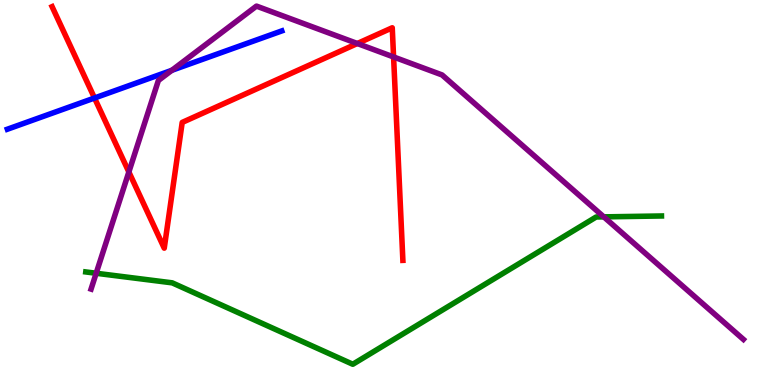[{'lines': ['blue', 'red'], 'intersections': [{'x': 1.22, 'y': 7.45}]}, {'lines': ['green', 'red'], 'intersections': []}, {'lines': ['purple', 'red'], 'intersections': [{'x': 1.66, 'y': 5.53}, {'x': 4.61, 'y': 8.87}, {'x': 5.08, 'y': 8.52}]}, {'lines': ['blue', 'green'], 'intersections': []}, {'lines': ['blue', 'purple'], 'intersections': [{'x': 2.22, 'y': 8.17}]}, {'lines': ['green', 'purple'], 'intersections': [{'x': 1.24, 'y': 2.9}, {'x': 7.79, 'y': 4.37}]}]